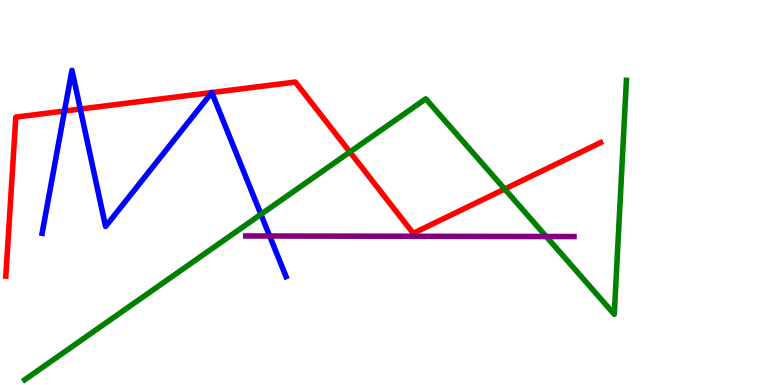[{'lines': ['blue', 'red'], 'intersections': [{'x': 0.832, 'y': 7.12}, {'x': 1.04, 'y': 7.17}, {'x': 2.73, 'y': 7.6}, {'x': 2.73, 'y': 7.6}]}, {'lines': ['green', 'red'], 'intersections': [{'x': 4.51, 'y': 6.05}, {'x': 6.51, 'y': 5.09}]}, {'lines': ['purple', 'red'], 'intersections': []}, {'lines': ['blue', 'green'], 'intersections': [{'x': 3.37, 'y': 4.43}]}, {'lines': ['blue', 'purple'], 'intersections': [{'x': 3.48, 'y': 3.87}]}, {'lines': ['green', 'purple'], 'intersections': [{'x': 7.05, 'y': 3.86}]}]